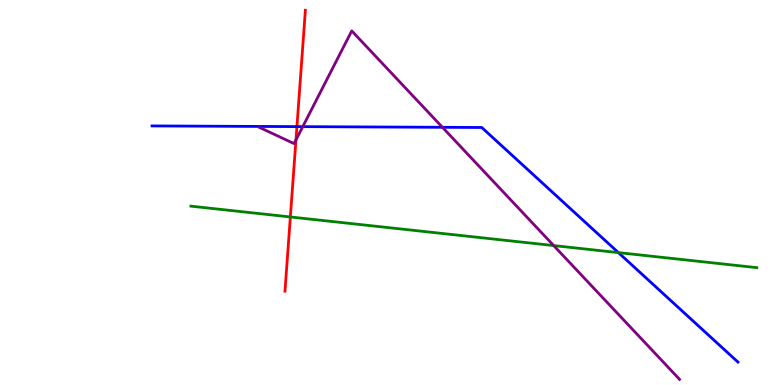[{'lines': ['blue', 'red'], 'intersections': [{'x': 3.83, 'y': 6.71}]}, {'lines': ['green', 'red'], 'intersections': [{'x': 3.75, 'y': 4.36}]}, {'lines': ['purple', 'red'], 'intersections': [{'x': 3.82, 'y': 6.36}]}, {'lines': ['blue', 'green'], 'intersections': [{'x': 7.98, 'y': 3.44}]}, {'lines': ['blue', 'purple'], 'intersections': [{'x': 3.91, 'y': 6.71}, {'x': 5.71, 'y': 6.69}]}, {'lines': ['green', 'purple'], 'intersections': [{'x': 7.14, 'y': 3.62}]}]